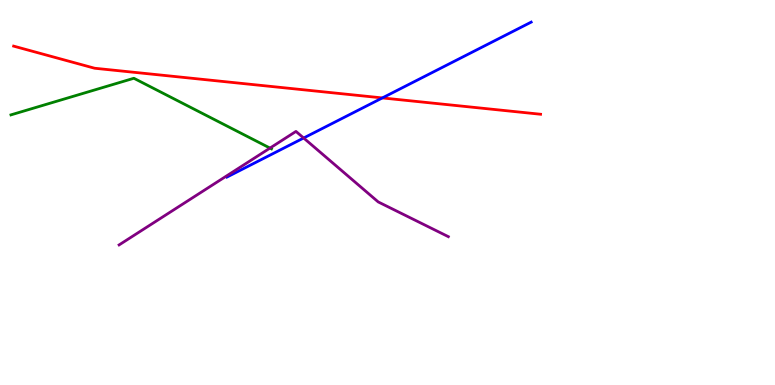[{'lines': ['blue', 'red'], 'intersections': [{'x': 4.93, 'y': 7.46}]}, {'lines': ['green', 'red'], 'intersections': []}, {'lines': ['purple', 'red'], 'intersections': []}, {'lines': ['blue', 'green'], 'intersections': []}, {'lines': ['blue', 'purple'], 'intersections': [{'x': 3.92, 'y': 6.42}]}, {'lines': ['green', 'purple'], 'intersections': [{'x': 3.48, 'y': 6.15}]}]